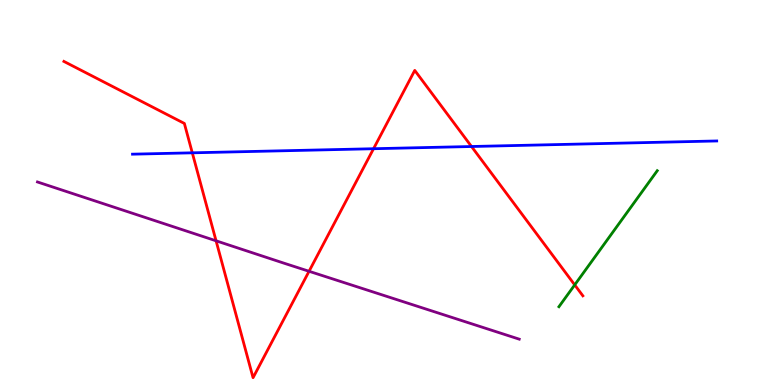[{'lines': ['blue', 'red'], 'intersections': [{'x': 2.48, 'y': 6.03}, {'x': 4.82, 'y': 6.14}, {'x': 6.08, 'y': 6.19}]}, {'lines': ['green', 'red'], 'intersections': [{'x': 7.42, 'y': 2.6}]}, {'lines': ['purple', 'red'], 'intersections': [{'x': 2.79, 'y': 3.75}, {'x': 3.99, 'y': 2.95}]}, {'lines': ['blue', 'green'], 'intersections': []}, {'lines': ['blue', 'purple'], 'intersections': []}, {'lines': ['green', 'purple'], 'intersections': []}]